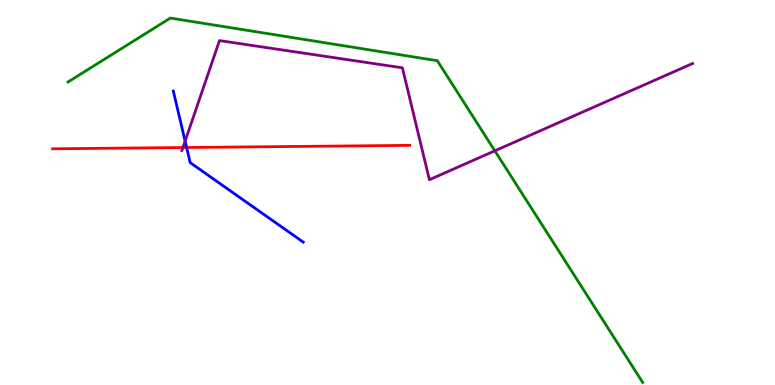[{'lines': ['blue', 'red'], 'intersections': [{'x': 2.41, 'y': 6.17}]}, {'lines': ['green', 'red'], 'intersections': []}, {'lines': ['purple', 'red'], 'intersections': [{'x': 2.36, 'y': 6.17}]}, {'lines': ['blue', 'green'], 'intersections': []}, {'lines': ['blue', 'purple'], 'intersections': [{'x': 2.39, 'y': 6.33}]}, {'lines': ['green', 'purple'], 'intersections': [{'x': 6.38, 'y': 6.08}]}]